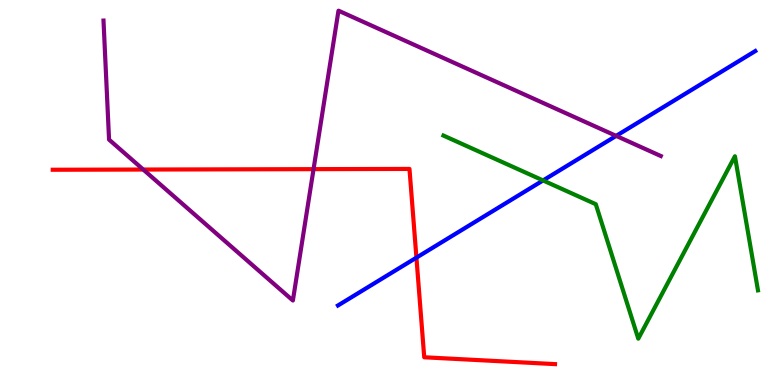[{'lines': ['blue', 'red'], 'intersections': [{'x': 5.37, 'y': 3.31}]}, {'lines': ['green', 'red'], 'intersections': []}, {'lines': ['purple', 'red'], 'intersections': [{'x': 1.85, 'y': 5.6}, {'x': 4.05, 'y': 5.61}]}, {'lines': ['blue', 'green'], 'intersections': [{'x': 7.01, 'y': 5.31}]}, {'lines': ['blue', 'purple'], 'intersections': [{'x': 7.95, 'y': 6.47}]}, {'lines': ['green', 'purple'], 'intersections': []}]